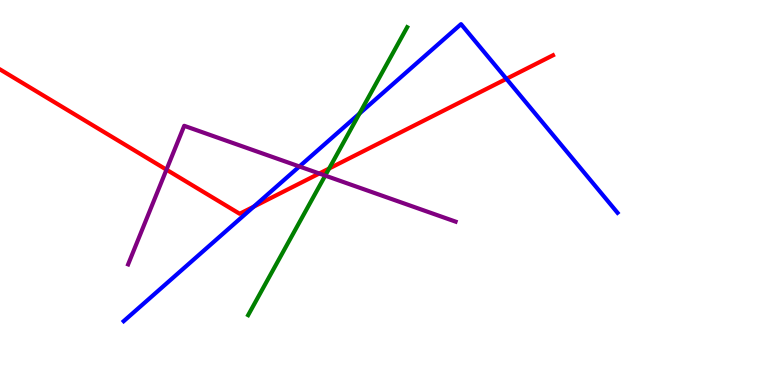[{'lines': ['blue', 'red'], 'intersections': [{'x': 3.27, 'y': 4.63}, {'x': 6.53, 'y': 7.95}]}, {'lines': ['green', 'red'], 'intersections': [{'x': 4.25, 'y': 5.62}]}, {'lines': ['purple', 'red'], 'intersections': [{'x': 2.15, 'y': 5.59}, {'x': 4.12, 'y': 5.49}]}, {'lines': ['blue', 'green'], 'intersections': [{'x': 4.64, 'y': 7.05}]}, {'lines': ['blue', 'purple'], 'intersections': [{'x': 3.86, 'y': 5.68}]}, {'lines': ['green', 'purple'], 'intersections': [{'x': 4.2, 'y': 5.44}]}]